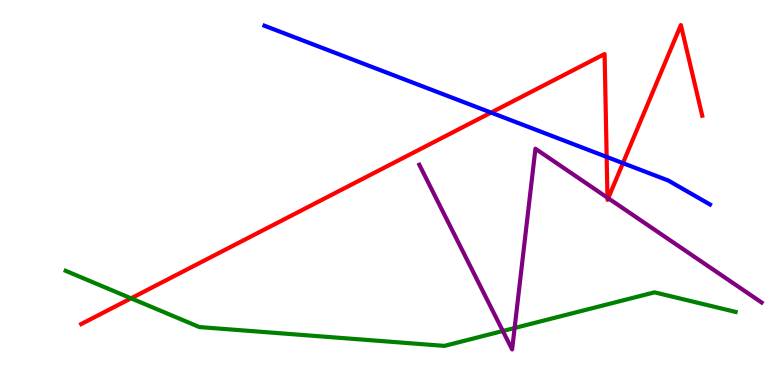[{'lines': ['blue', 'red'], 'intersections': [{'x': 6.34, 'y': 7.08}, {'x': 7.83, 'y': 5.92}, {'x': 8.04, 'y': 5.76}]}, {'lines': ['green', 'red'], 'intersections': [{'x': 1.69, 'y': 2.25}]}, {'lines': ['purple', 'red'], 'intersections': [{'x': 7.84, 'y': 4.86}, {'x': 7.85, 'y': 4.85}]}, {'lines': ['blue', 'green'], 'intersections': []}, {'lines': ['blue', 'purple'], 'intersections': []}, {'lines': ['green', 'purple'], 'intersections': [{'x': 6.49, 'y': 1.4}, {'x': 6.64, 'y': 1.48}]}]